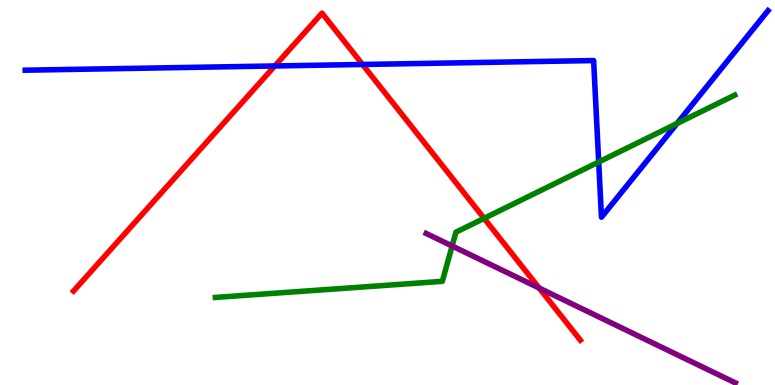[{'lines': ['blue', 'red'], 'intersections': [{'x': 3.55, 'y': 8.29}, {'x': 4.68, 'y': 8.33}]}, {'lines': ['green', 'red'], 'intersections': [{'x': 6.25, 'y': 4.33}]}, {'lines': ['purple', 'red'], 'intersections': [{'x': 6.96, 'y': 2.52}]}, {'lines': ['blue', 'green'], 'intersections': [{'x': 7.73, 'y': 5.79}, {'x': 8.74, 'y': 6.79}]}, {'lines': ['blue', 'purple'], 'intersections': []}, {'lines': ['green', 'purple'], 'intersections': [{'x': 5.83, 'y': 3.61}]}]